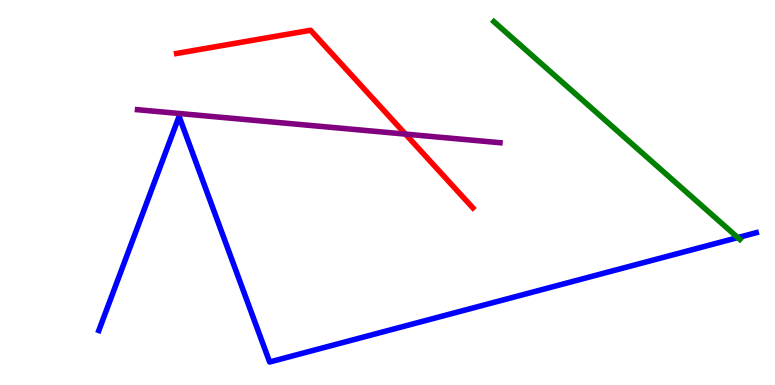[{'lines': ['blue', 'red'], 'intersections': []}, {'lines': ['green', 'red'], 'intersections': []}, {'lines': ['purple', 'red'], 'intersections': [{'x': 5.23, 'y': 6.52}]}, {'lines': ['blue', 'green'], 'intersections': [{'x': 9.52, 'y': 3.83}]}, {'lines': ['blue', 'purple'], 'intersections': []}, {'lines': ['green', 'purple'], 'intersections': []}]